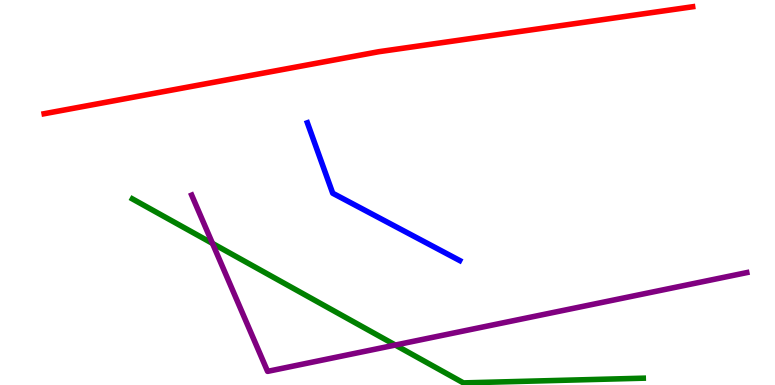[{'lines': ['blue', 'red'], 'intersections': []}, {'lines': ['green', 'red'], 'intersections': []}, {'lines': ['purple', 'red'], 'intersections': []}, {'lines': ['blue', 'green'], 'intersections': []}, {'lines': ['blue', 'purple'], 'intersections': []}, {'lines': ['green', 'purple'], 'intersections': [{'x': 2.74, 'y': 3.68}, {'x': 5.1, 'y': 1.04}]}]